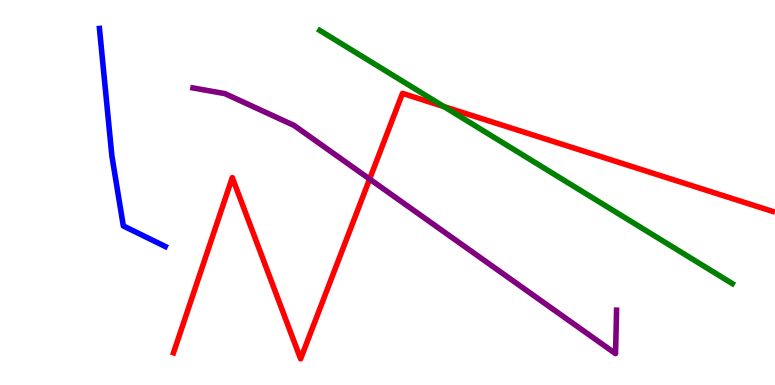[{'lines': ['blue', 'red'], 'intersections': []}, {'lines': ['green', 'red'], 'intersections': [{'x': 5.73, 'y': 7.23}]}, {'lines': ['purple', 'red'], 'intersections': [{'x': 4.77, 'y': 5.35}]}, {'lines': ['blue', 'green'], 'intersections': []}, {'lines': ['blue', 'purple'], 'intersections': []}, {'lines': ['green', 'purple'], 'intersections': []}]